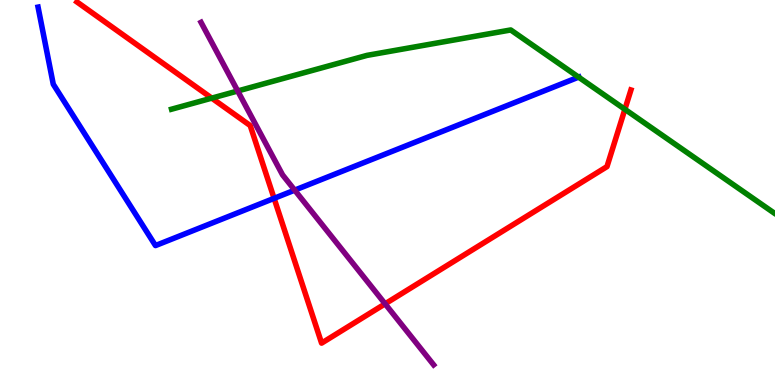[{'lines': ['blue', 'red'], 'intersections': [{'x': 3.54, 'y': 4.85}]}, {'lines': ['green', 'red'], 'intersections': [{'x': 2.73, 'y': 7.45}, {'x': 8.06, 'y': 7.16}]}, {'lines': ['purple', 'red'], 'intersections': [{'x': 4.97, 'y': 2.11}]}, {'lines': ['blue', 'green'], 'intersections': [{'x': 7.47, 'y': 8.0}]}, {'lines': ['blue', 'purple'], 'intersections': [{'x': 3.8, 'y': 5.06}]}, {'lines': ['green', 'purple'], 'intersections': [{'x': 3.07, 'y': 7.64}]}]